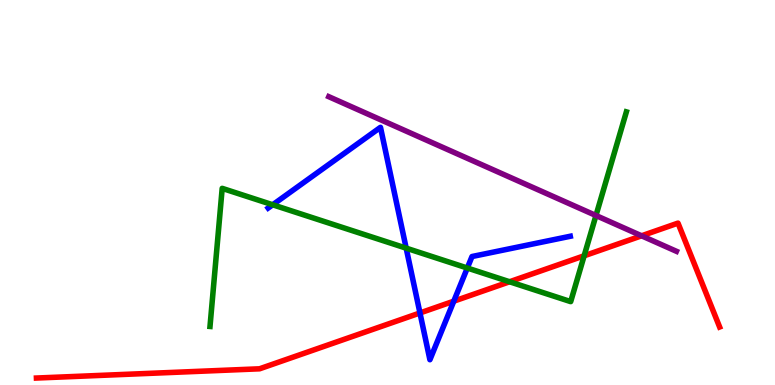[{'lines': ['blue', 'red'], 'intersections': [{'x': 5.42, 'y': 1.87}, {'x': 5.86, 'y': 2.18}]}, {'lines': ['green', 'red'], 'intersections': [{'x': 6.58, 'y': 2.68}, {'x': 7.54, 'y': 3.36}]}, {'lines': ['purple', 'red'], 'intersections': [{'x': 8.28, 'y': 3.88}]}, {'lines': ['blue', 'green'], 'intersections': [{'x': 3.52, 'y': 4.68}, {'x': 5.24, 'y': 3.55}, {'x': 6.03, 'y': 3.04}]}, {'lines': ['blue', 'purple'], 'intersections': []}, {'lines': ['green', 'purple'], 'intersections': [{'x': 7.69, 'y': 4.4}]}]